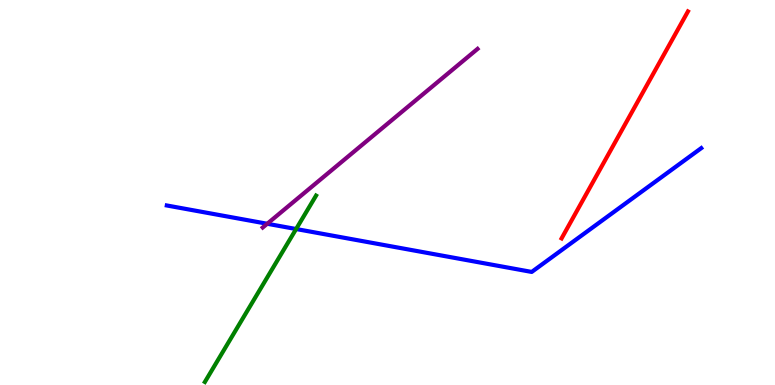[{'lines': ['blue', 'red'], 'intersections': []}, {'lines': ['green', 'red'], 'intersections': []}, {'lines': ['purple', 'red'], 'intersections': []}, {'lines': ['blue', 'green'], 'intersections': [{'x': 3.82, 'y': 4.05}]}, {'lines': ['blue', 'purple'], 'intersections': [{'x': 3.45, 'y': 4.19}]}, {'lines': ['green', 'purple'], 'intersections': []}]